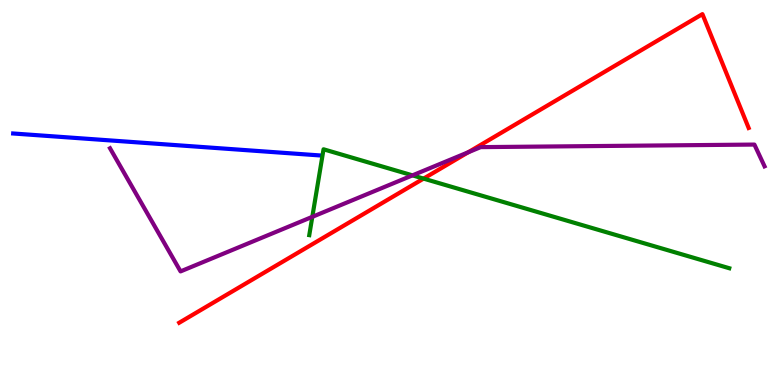[{'lines': ['blue', 'red'], 'intersections': []}, {'lines': ['green', 'red'], 'intersections': [{'x': 5.47, 'y': 5.36}]}, {'lines': ['purple', 'red'], 'intersections': [{'x': 6.04, 'y': 6.04}]}, {'lines': ['blue', 'green'], 'intersections': []}, {'lines': ['blue', 'purple'], 'intersections': []}, {'lines': ['green', 'purple'], 'intersections': [{'x': 4.03, 'y': 4.37}, {'x': 5.32, 'y': 5.45}]}]